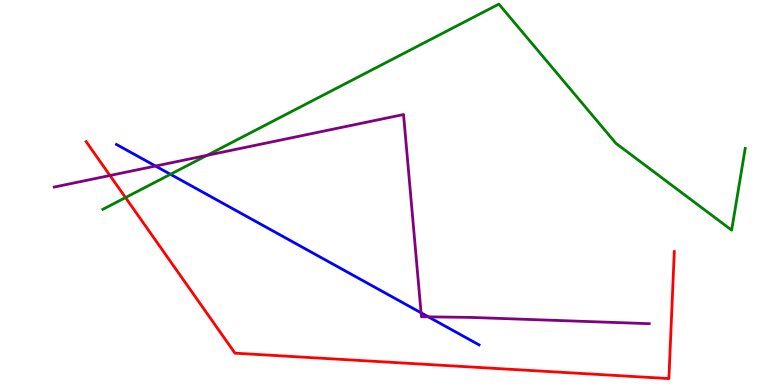[{'lines': ['blue', 'red'], 'intersections': []}, {'lines': ['green', 'red'], 'intersections': [{'x': 1.62, 'y': 4.87}]}, {'lines': ['purple', 'red'], 'intersections': [{'x': 1.42, 'y': 5.44}]}, {'lines': ['blue', 'green'], 'intersections': [{'x': 2.2, 'y': 5.47}]}, {'lines': ['blue', 'purple'], 'intersections': [{'x': 2.01, 'y': 5.69}, {'x': 5.43, 'y': 1.87}, {'x': 5.53, 'y': 1.77}]}, {'lines': ['green', 'purple'], 'intersections': [{'x': 2.67, 'y': 5.97}]}]